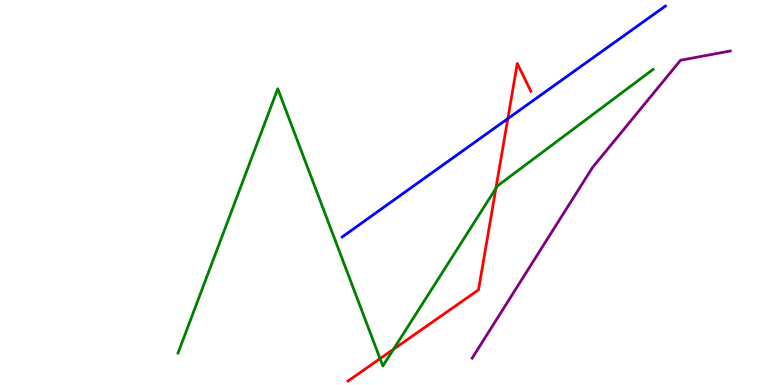[{'lines': ['blue', 'red'], 'intersections': [{'x': 6.55, 'y': 6.92}]}, {'lines': ['green', 'red'], 'intersections': [{'x': 4.9, 'y': 0.684}, {'x': 5.08, 'y': 0.928}, {'x': 6.4, 'y': 5.11}]}, {'lines': ['purple', 'red'], 'intersections': []}, {'lines': ['blue', 'green'], 'intersections': []}, {'lines': ['blue', 'purple'], 'intersections': []}, {'lines': ['green', 'purple'], 'intersections': []}]